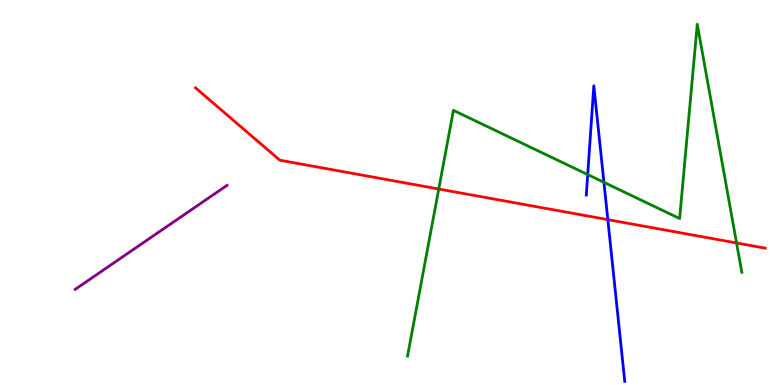[{'lines': ['blue', 'red'], 'intersections': [{'x': 7.84, 'y': 4.29}]}, {'lines': ['green', 'red'], 'intersections': [{'x': 5.66, 'y': 5.09}, {'x': 9.5, 'y': 3.69}]}, {'lines': ['purple', 'red'], 'intersections': []}, {'lines': ['blue', 'green'], 'intersections': [{'x': 7.58, 'y': 5.47}, {'x': 7.79, 'y': 5.26}]}, {'lines': ['blue', 'purple'], 'intersections': []}, {'lines': ['green', 'purple'], 'intersections': []}]